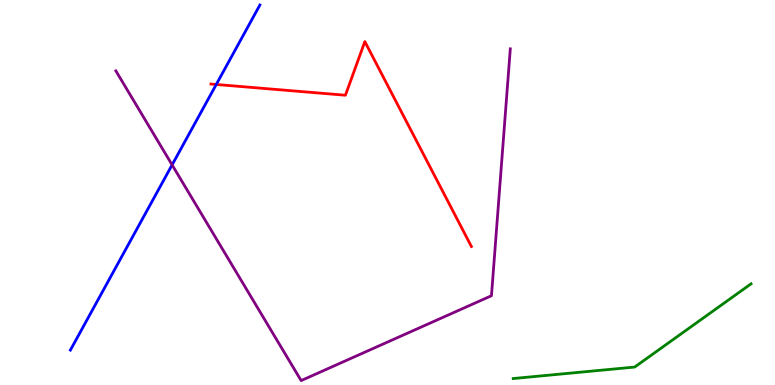[{'lines': ['blue', 'red'], 'intersections': [{'x': 2.79, 'y': 7.81}]}, {'lines': ['green', 'red'], 'intersections': []}, {'lines': ['purple', 'red'], 'intersections': []}, {'lines': ['blue', 'green'], 'intersections': []}, {'lines': ['blue', 'purple'], 'intersections': [{'x': 2.22, 'y': 5.72}]}, {'lines': ['green', 'purple'], 'intersections': []}]